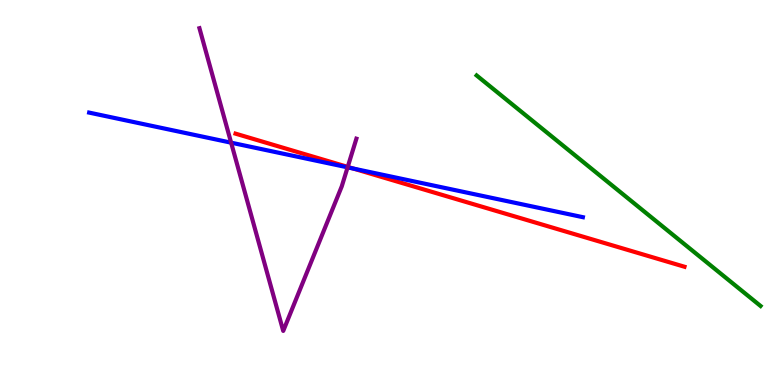[{'lines': ['blue', 'red'], 'intersections': [{'x': 4.56, 'y': 5.62}]}, {'lines': ['green', 'red'], 'intersections': []}, {'lines': ['purple', 'red'], 'intersections': [{'x': 4.49, 'y': 5.66}]}, {'lines': ['blue', 'green'], 'intersections': []}, {'lines': ['blue', 'purple'], 'intersections': [{'x': 2.98, 'y': 6.29}, {'x': 4.49, 'y': 5.65}]}, {'lines': ['green', 'purple'], 'intersections': []}]